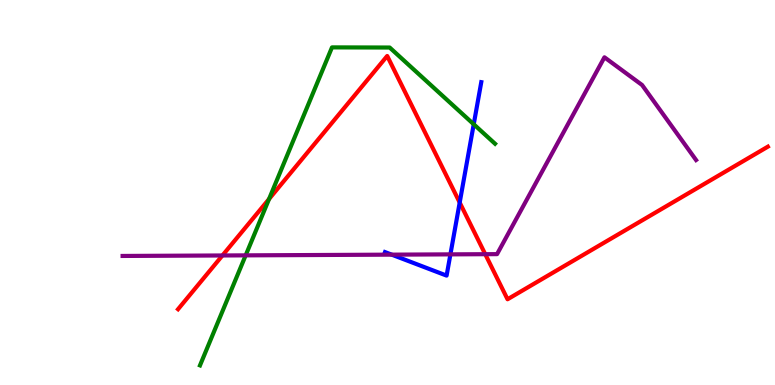[{'lines': ['blue', 'red'], 'intersections': [{'x': 5.93, 'y': 4.74}]}, {'lines': ['green', 'red'], 'intersections': [{'x': 3.47, 'y': 4.83}]}, {'lines': ['purple', 'red'], 'intersections': [{'x': 2.87, 'y': 3.36}, {'x': 6.26, 'y': 3.4}]}, {'lines': ['blue', 'green'], 'intersections': [{'x': 6.11, 'y': 6.77}]}, {'lines': ['blue', 'purple'], 'intersections': [{'x': 5.05, 'y': 3.39}, {'x': 5.81, 'y': 3.39}]}, {'lines': ['green', 'purple'], 'intersections': [{'x': 3.17, 'y': 3.37}]}]